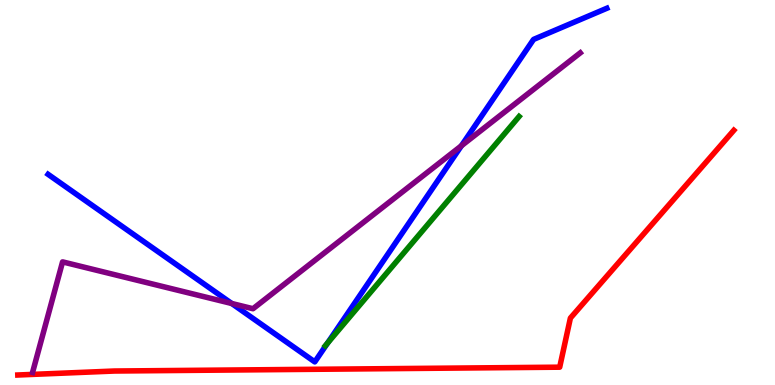[{'lines': ['blue', 'red'], 'intersections': []}, {'lines': ['green', 'red'], 'intersections': []}, {'lines': ['purple', 'red'], 'intersections': []}, {'lines': ['blue', 'green'], 'intersections': [{'x': 4.23, 'y': 1.09}]}, {'lines': ['blue', 'purple'], 'intersections': [{'x': 2.99, 'y': 2.12}, {'x': 5.95, 'y': 6.21}]}, {'lines': ['green', 'purple'], 'intersections': []}]